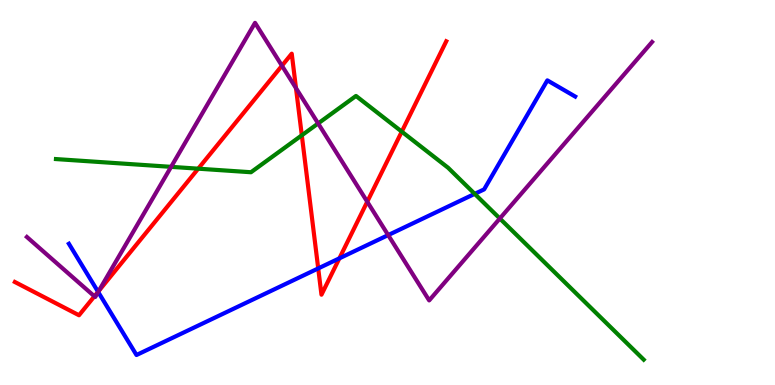[{'lines': ['blue', 'red'], 'intersections': [{'x': 1.27, 'y': 2.42}, {'x': 4.11, 'y': 3.03}, {'x': 4.38, 'y': 3.29}]}, {'lines': ['green', 'red'], 'intersections': [{'x': 2.56, 'y': 5.62}, {'x': 3.89, 'y': 6.49}, {'x': 5.18, 'y': 6.58}]}, {'lines': ['purple', 'red'], 'intersections': [{'x': 1.22, 'y': 2.3}, {'x': 1.27, 'y': 2.44}, {'x': 3.64, 'y': 8.29}, {'x': 3.82, 'y': 7.71}, {'x': 4.74, 'y': 4.76}]}, {'lines': ['blue', 'green'], 'intersections': [{'x': 6.13, 'y': 4.96}]}, {'lines': ['blue', 'purple'], 'intersections': [{'x': 1.27, 'y': 2.42}, {'x': 5.01, 'y': 3.89}]}, {'lines': ['green', 'purple'], 'intersections': [{'x': 2.21, 'y': 5.67}, {'x': 4.11, 'y': 6.79}, {'x': 6.45, 'y': 4.32}]}]